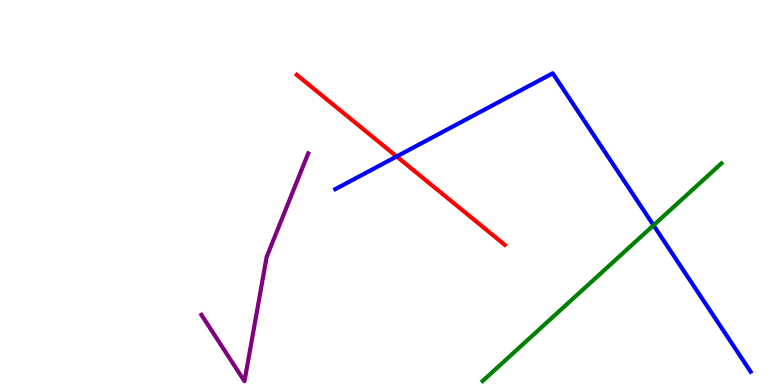[{'lines': ['blue', 'red'], 'intersections': [{'x': 5.12, 'y': 5.94}]}, {'lines': ['green', 'red'], 'intersections': []}, {'lines': ['purple', 'red'], 'intersections': []}, {'lines': ['blue', 'green'], 'intersections': [{'x': 8.43, 'y': 4.15}]}, {'lines': ['blue', 'purple'], 'intersections': []}, {'lines': ['green', 'purple'], 'intersections': []}]